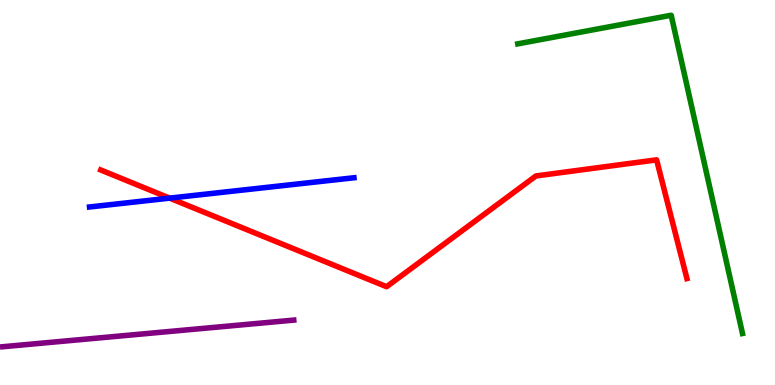[{'lines': ['blue', 'red'], 'intersections': [{'x': 2.19, 'y': 4.85}]}, {'lines': ['green', 'red'], 'intersections': []}, {'lines': ['purple', 'red'], 'intersections': []}, {'lines': ['blue', 'green'], 'intersections': []}, {'lines': ['blue', 'purple'], 'intersections': []}, {'lines': ['green', 'purple'], 'intersections': []}]